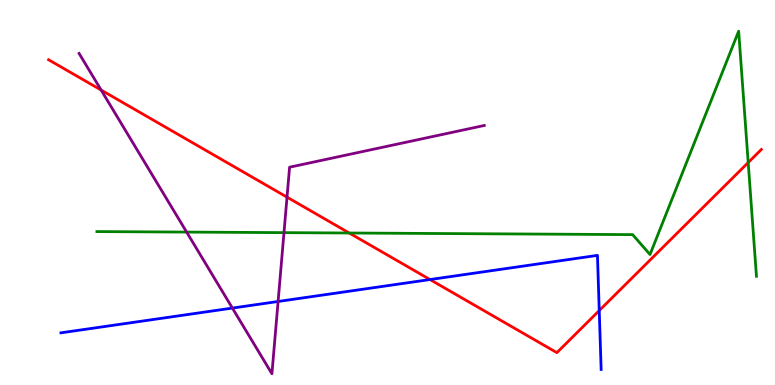[{'lines': ['blue', 'red'], 'intersections': [{'x': 5.55, 'y': 2.74}, {'x': 7.73, 'y': 1.93}]}, {'lines': ['green', 'red'], 'intersections': [{'x': 4.51, 'y': 3.95}, {'x': 9.65, 'y': 5.78}]}, {'lines': ['purple', 'red'], 'intersections': [{'x': 1.3, 'y': 7.66}, {'x': 3.7, 'y': 4.88}]}, {'lines': ['blue', 'green'], 'intersections': []}, {'lines': ['blue', 'purple'], 'intersections': [{'x': 3.0, 'y': 2.0}, {'x': 3.59, 'y': 2.17}]}, {'lines': ['green', 'purple'], 'intersections': [{'x': 2.41, 'y': 3.97}, {'x': 3.66, 'y': 3.96}]}]